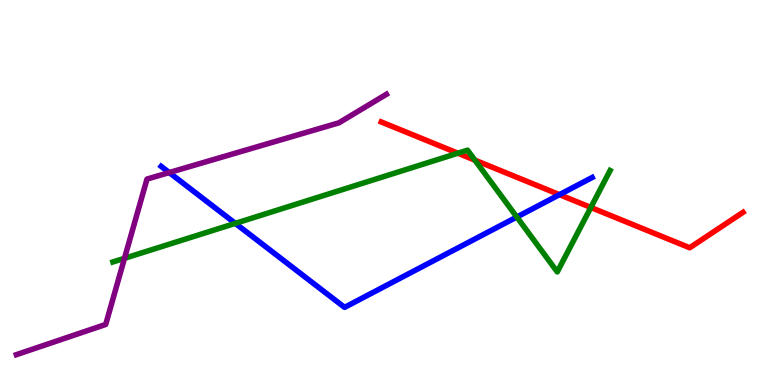[{'lines': ['blue', 'red'], 'intersections': [{'x': 7.22, 'y': 4.94}]}, {'lines': ['green', 'red'], 'intersections': [{'x': 5.91, 'y': 6.02}, {'x': 6.13, 'y': 5.84}, {'x': 7.62, 'y': 4.61}]}, {'lines': ['purple', 'red'], 'intersections': []}, {'lines': ['blue', 'green'], 'intersections': [{'x': 3.04, 'y': 4.2}, {'x': 6.67, 'y': 4.36}]}, {'lines': ['blue', 'purple'], 'intersections': [{'x': 2.18, 'y': 5.52}]}, {'lines': ['green', 'purple'], 'intersections': [{'x': 1.61, 'y': 3.29}]}]